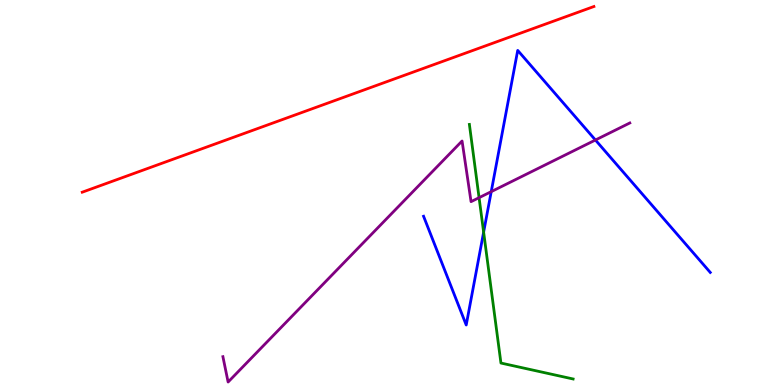[{'lines': ['blue', 'red'], 'intersections': []}, {'lines': ['green', 'red'], 'intersections': []}, {'lines': ['purple', 'red'], 'intersections': []}, {'lines': ['blue', 'green'], 'intersections': [{'x': 6.24, 'y': 3.97}]}, {'lines': ['blue', 'purple'], 'intersections': [{'x': 6.34, 'y': 5.02}, {'x': 7.68, 'y': 6.36}]}, {'lines': ['green', 'purple'], 'intersections': [{'x': 6.18, 'y': 4.87}]}]